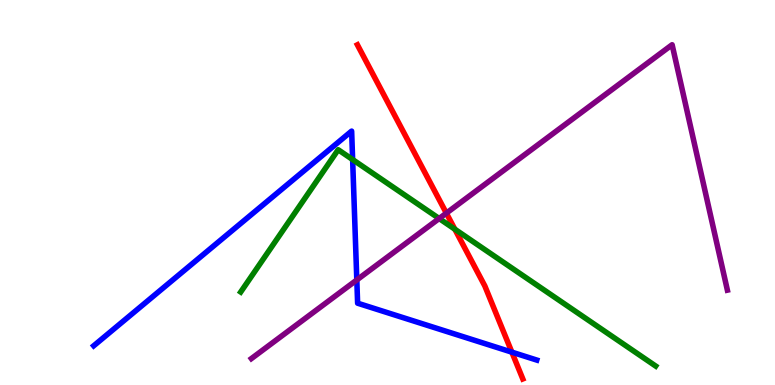[{'lines': ['blue', 'red'], 'intersections': [{'x': 6.6, 'y': 0.853}]}, {'lines': ['green', 'red'], 'intersections': [{'x': 5.87, 'y': 4.05}]}, {'lines': ['purple', 'red'], 'intersections': [{'x': 5.76, 'y': 4.46}]}, {'lines': ['blue', 'green'], 'intersections': [{'x': 4.55, 'y': 5.86}]}, {'lines': ['blue', 'purple'], 'intersections': [{'x': 4.6, 'y': 2.73}]}, {'lines': ['green', 'purple'], 'intersections': [{'x': 5.67, 'y': 4.32}]}]